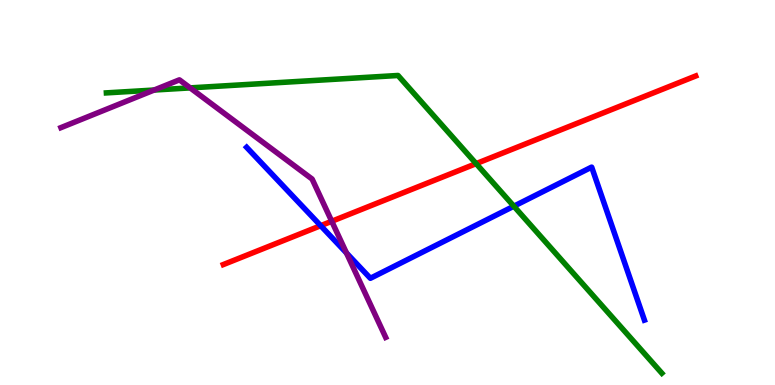[{'lines': ['blue', 'red'], 'intersections': [{'x': 4.14, 'y': 4.14}]}, {'lines': ['green', 'red'], 'intersections': [{'x': 6.14, 'y': 5.75}]}, {'lines': ['purple', 'red'], 'intersections': [{'x': 4.28, 'y': 4.25}]}, {'lines': ['blue', 'green'], 'intersections': [{'x': 6.63, 'y': 4.64}]}, {'lines': ['blue', 'purple'], 'intersections': [{'x': 4.47, 'y': 3.43}]}, {'lines': ['green', 'purple'], 'intersections': [{'x': 1.99, 'y': 7.66}, {'x': 2.45, 'y': 7.72}]}]